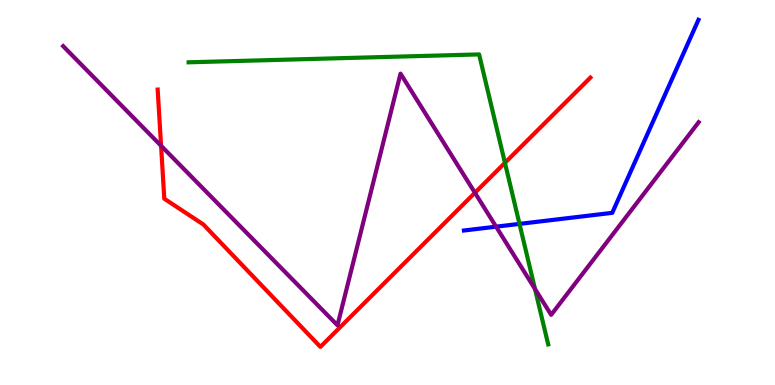[{'lines': ['blue', 'red'], 'intersections': []}, {'lines': ['green', 'red'], 'intersections': [{'x': 6.52, 'y': 5.77}]}, {'lines': ['purple', 'red'], 'intersections': [{'x': 2.08, 'y': 6.21}, {'x': 6.13, 'y': 4.99}]}, {'lines': ['blue', 'green'], 'intersections': [{'x': 6.7, 'y': 4.18}]}, {'lines': ['blue', 'purple'], 'intersections': [{'x': 6.4, 'y': 4.11}]}, {'lines': ['green', 'purple'], 'intersections': [{'x': 6.9, 'y': 2.49}]}]